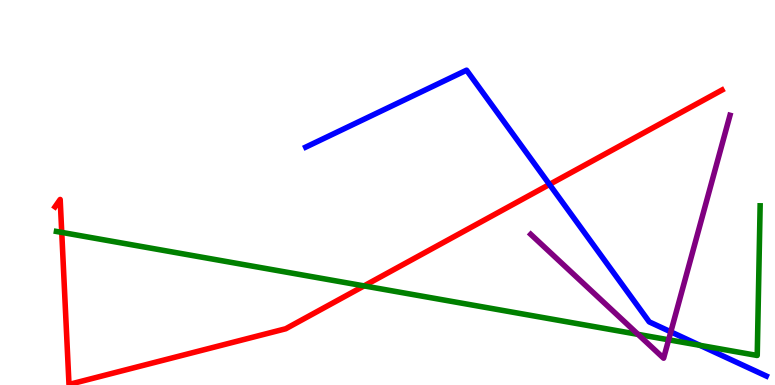[{'lines': ['blue', 'red'], 'intersections': [{'x': 7.09, 'y': 5.21}]}, {'lines': ['green', 'red'], 'intersections': [{'x': 0.797, 'y': 3.96}, {'x': 4.7, 'y': 2.57}]}, {'lines': ['purple', 'red'], 'intersections': []}, {'lines': ['blue', 'green'], 'intersections': [{'x': 9.03, 'y': 1.03}]}, {'lines': ['blue', 'purple'], 'intersections': [{'x': 8.66, 'y': 1.38}]}, {'lines': ['green', 'purple'], 'intersections': [{'x': 8.23, 'y': 1.31}, {'x': 8.63, 'y': 1.17}]}]